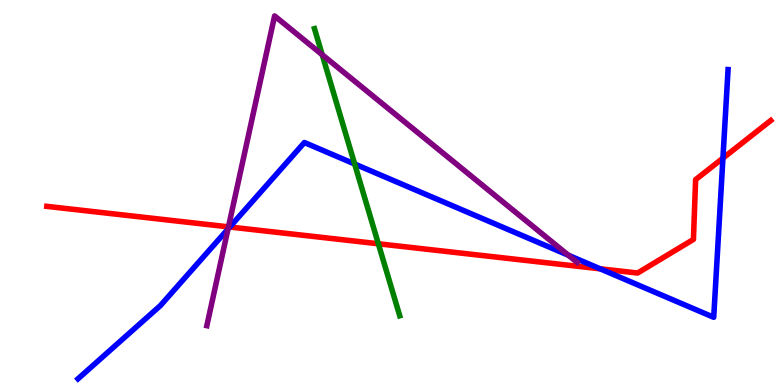[{'lines': ['blue', 'red'], 'intersections': [{'x': 2.97, 'y': 4.1}, {'x': 7.74, 'y': 3.02}, {'x': 9.33, 'y': 5.89}]}, {'lines': ['green', 'red'], 'intersections': [{'x': 4.88, 'y': 3.67}]}, {'lines': ['purple', 'red'], 'intersections': [{'x': 2.95, 'y': 4.11}]}, {'lines': ['blue', 'green'], 'intersections': [{'x': 4.58, 'y': 5.74}]}, {'lines': ['blue', 'purple'], 'intersections': [{'x': 2.94, 'y': 4.05}, {'x': 7.33, 'y': 3.37}]}, {'lines': ['green', 'purple'], 'intersections': [{'x': 4.16, 'y': 8.58}]}]